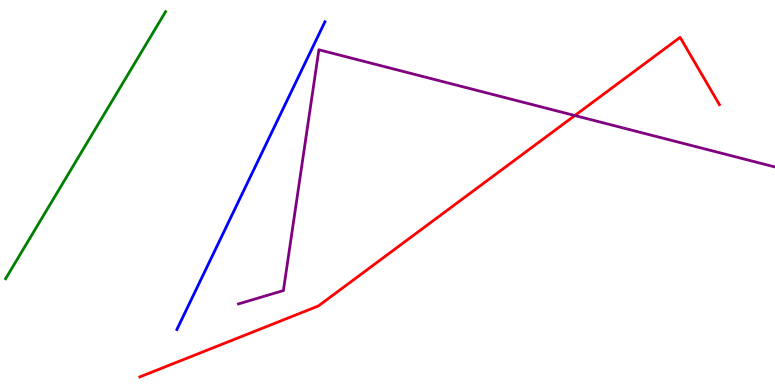[{'lines': ['blue', 'red'], 'intersections': []}, {'lines': ['green', 'red'], 'intersections': []}, {'lines': ['purple', 'red'], 'intersections': [{'x': 7.42, 'y': 7.0}]}, {'lines': ['blue', 'green'], 'intersections': []}, {'lines': ['blue', 'purple'], 'intersections': []}, {'lines': ['green', 'purple'], 'intersections': []}]